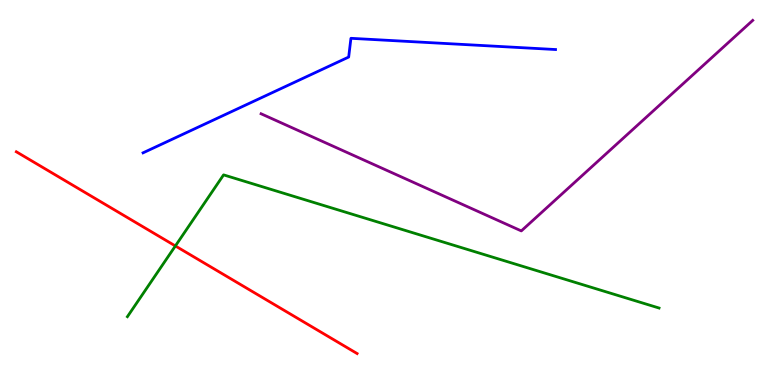[{'lines': ['blue', 'red'], 'intersections': []}, {'lines': ['green', 'red'], 'intersections': [{'x': 2.26, 'y': 3.61}]}, {'lines': ['purple', 'red'], 'intersections': []}, {'lines': ['blue', 'green'], 'intersections': []}, {'lines': ['blue', 'purple'], 'intersections': []}, {'lines': ['green', 'purple'], 'intersections': []}]